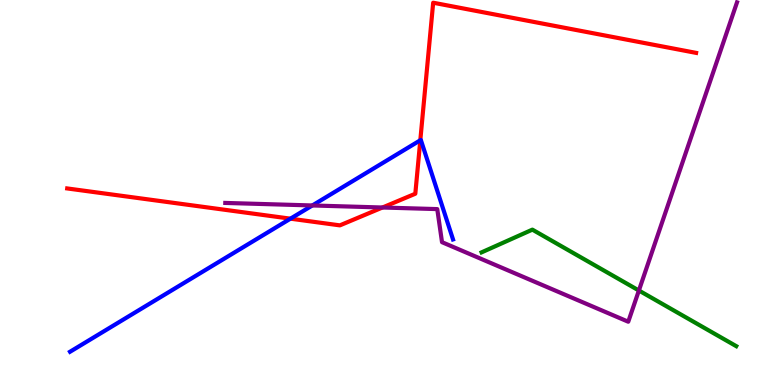[{'lines': ['blue', 'red'], 'intersections': [{'x': 3.75, 'y': 4.32}, {'x': 5.42, 'y': 6.36}]}, {'lines': ['green', 'red'], 'intersections': []}, {'lines': ['purple', 'red'], 'intersections': [{'x': 4.94, 'y': 4.61}]}, {'lines': ['blue', 'green'], 'intersections': []}, {'lines': ['blue', 'purple'], 'intersections': [{'x': 4.03, 'y': 4.66}]}, {'lines': ['green', 'purple'], 'intersections': [{'x': 8.24, 'y': 2.45}]}]